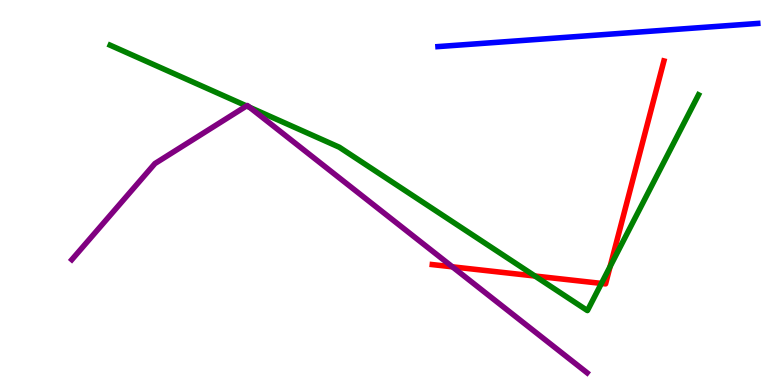[{'lines': ['blue', 'red'], 'intersections': []}, {'lines': ['green', 'red'], 'intersections': [{'x': 6.9, 'y': 2.83}, {'x': 7.76, 'y': 2.64}, {'x': 7.87, 'y': 3.08}]}, {'lines': ['purple', 'red'], 'intersections': [{'x': 5.84, 'y': 3.07}]}, {'lines': ['blue', 'green'], 'intersections': []}, {'lines': ['blue', 'purple'], 'intersections': []}, {'lines': ['green', 'purple'], 'intersections': [{'x': 3.18, 'y': 7.25}, {'x': 3.22, 'y': 7.21}]}]